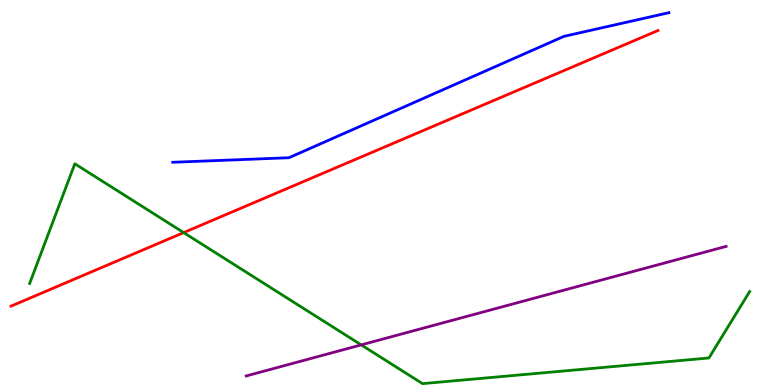[{'lines': ['blue', 'red'], 'intersections': []}, {'lines': ['green', 'red'], 'intersections': [{'x': 2.37, 'y': 3.96}]}, {'lines': ['purple', 'red'], 'intersections': []}, {'lines': ['blue', 'green'], 'intersections': []}, {'lines': ['blue', 'purple'], 'intersections': []}, {'lines': ['green', 'purple'], 'intersections': [{'x': 4.66, 'y': 1.04}]}]